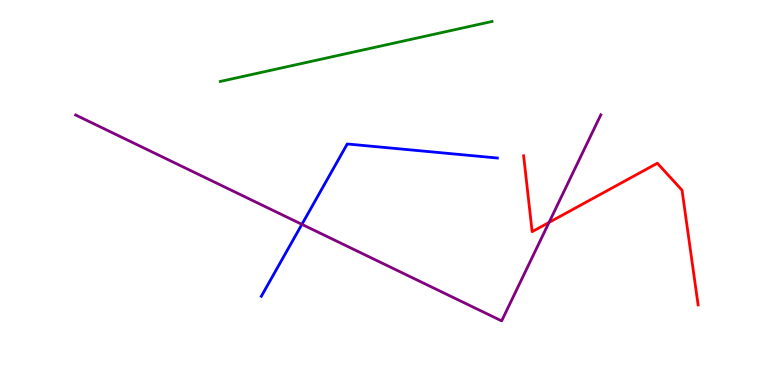[{'lines': ['blue', 'red'], 'intersections': []}, {'lines': ['green', 'red'], 'intersections': []}, {'lines': ['purple', 'red'], 'intersections': [{'x': 7.08, 'y': 4.22}]}, {'lines': ['blue', 'green'], 'intersections': []}, {'lines': ['blue', 'purple'], 'intersections': [{'x': 3.9, 'y': 4.17}]}, {'lines': ['green', 'purple'], 'intersections': []}]